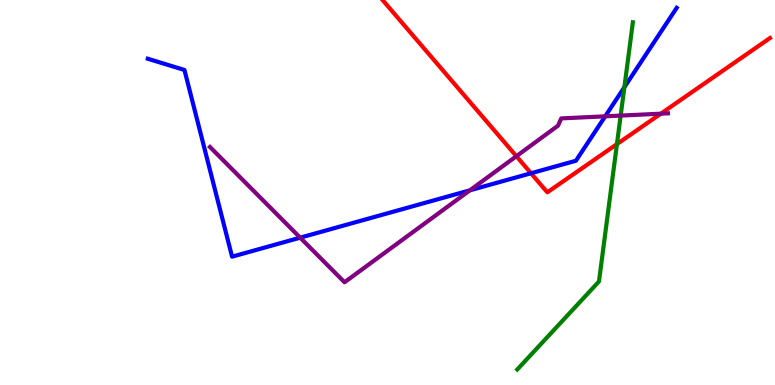[{'lines': ['blue', 'red'], 'intersections': [{'x': 6.85, 'y': 5.5}]}, {'lines': ['green', 'red'], 'intersections': [{'x': 7.96, 'y': 6.26}]}, {'lines': ['purple', 'red'], 'intersections': [{'x': 6.66, 'y': 5.94}, {'x': 8.53, 'y': 7.05}]}, {'lines': ['blue', 'green'], 'intersections': [{'x': 8.06, 'y': 7.73}]}, {'lines': ['blue', 'purple'], 'intersections': [{'x': 3.87, 'y': 3.83}, {'x': 6.06, 'y': 5.06}, {'x': 7.81, 'y': 6.98}]}, {'lines': ['green', 'purple'], 'intersections': [{'x': 8.01, 'y': 7.0}]}]